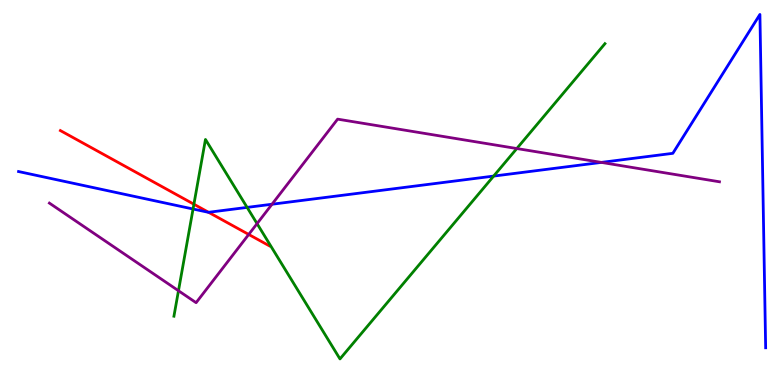[{'lines': ['blue', 'red'], 'intersections': [{'x': 2.69, 'y': 4.49}]}, {'lines': ['green', 'red'], 'intersections': [{'x': 2.5, 'y': 4.7}]}, {'lines': ['purple', 'red'], 'intersections': [{'x': 3.21, 'y': 3.91}]}, {'lines': ['blue', 'green'], 'intersections': [{'x': 2.49, 'y': 4.57}, {'x': 3.19, 'y': 4.61}, {'x': 6.37, 'y': 5.43}]}, {'lines': ['blue', 'purple'], 'intersections': [{'x': 3.51, 'y': 4.7}, {'x': 7.76, 'y': 5.78}]}, {'lines': ['green', 'purple'], 'intersections': [{'x': 2.3, 'y': 2.45}, {'x': 3.32, 'y': 4.19}, {'x': 6.67, 'y': 6.14}]}]